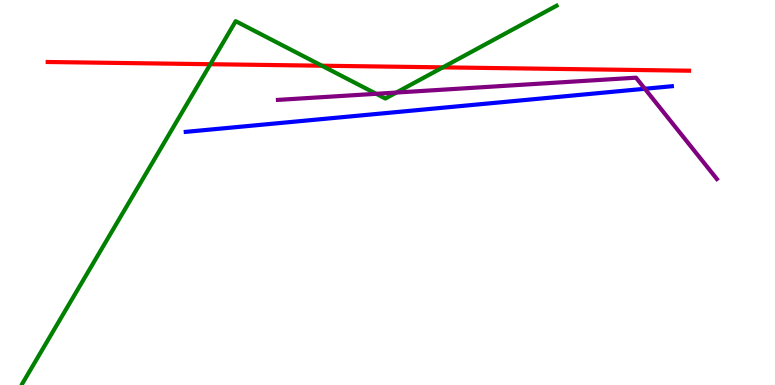[{'lines': ['blue', 'red'], 'intersections': []}, {'lines': ['green', 'red'], 'intersections': [{'x': 2.71, 'y': 8.33}, {'x': 4.15, 'y': 8.29}, {'x': 5.71, 'y': 8.25}]}, {'lines': ['purple', 'red'], 'intersections': []}, {'lines': ['blue', 'green'], 'intersections': []}, {'lines': ['blue', 'purple'], 'intersections': [{'x': 8.32, 'y': 7.69}]}, {'lines': ['green', 'purple'], 'intersections': [{'x': 4.85, 'y': 7.56}, {'x': 5.11, 'y': 7.6}]}]